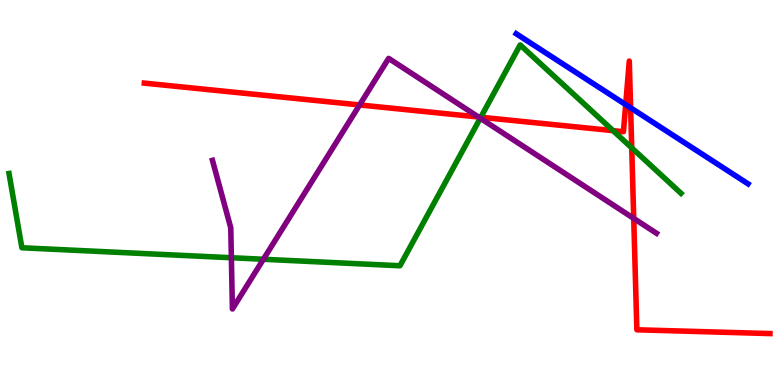[{'lines': ['blue', 'red'], 'intersections': [{'x': 8.07, 'y': 7.28}, {'x': 8.14, 'y': 7.2}]}, {'lines': ['green', 'red'], 'intersections': [{'x': 6.2, 'y': 6.95}, {'x': 7.91, 'y': 6.61}, {'x': 8.15, 'y': 6.16}]}, {'lines': ['purple', 'red'], 'intersections': [{'x': 4.64, 'y': 7.27}, {'x': 6.17, 'y': 6.96}, {'x': 8.18, 'y': 4.33}]}, {'lines': ['blue', 'green'], 'intersections': []}, {'lines': ['blue', 'purple'], 'intersections': []}, {'lines': ['green', 'purple'], 'intersections': [{'x': 2.99, 'y': 3.31}, {'x': 3.4, 'y': 3.27}, {'x': 6.2, 'y': 6.93}]}]